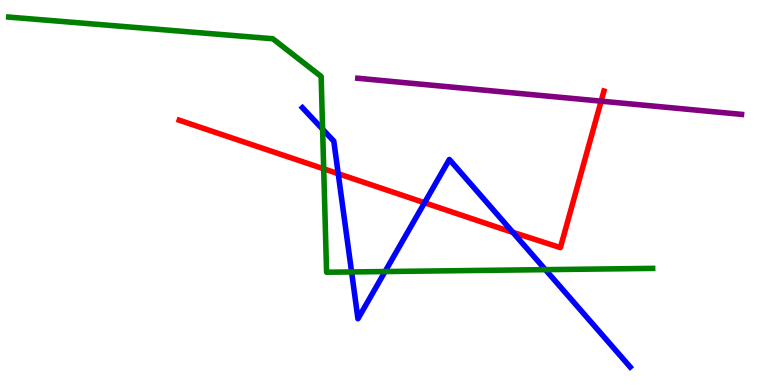[{'lines': ['blue', 'red'], 'intersections': [{'x': 4.36, 'y': 5.49}, {'x': 5.48, 'y': 4.73}, {'x': 6.62, 'y': 3.97}]}, {'lines': ['green', 'red'], 'intersections': [{'x': 4.18, 'y': 5.62}]}, {'lines': ['purple', 'red'], 'intersections': [{'x': 7.76, 'y': 7.37}]}, {'lines': ['blue', 'green'], 'intersections': [{'x': 4.16, 'y': 6.64}, {'x': 4.54, 'y': 2.94}, {'x': 4.97, 'y': 2.95}, {'x': 7.04, 'y': 3.0}]}, {'lines': ['blue', 'purple'], 'intersections': []}, {'lines': ['green', 'purple'], 'intersections': []}]